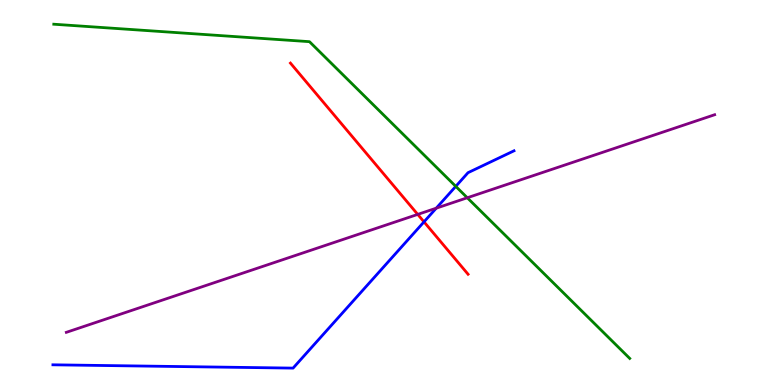[{'lines': ['blue', 'red'], 'intersections': [{'x': 5.47, 'y': 4.24}]}, {'lines': ['green', 'red'], 'intersections': []}, {'lines': ['purple', 'red'], 'intersections': [{'x': 5.39, 'y': 4.43}]}, {'lines': ['blue', 'green'], 'intersections': [{'x': 5.88, 'y': 5.16}]}, {'lines': ['blue', 'purple'], 'intersections': [{'x': 5.63, 'y': 4.59}]}, {'lines': ['green', 'purple'], 'intersections': [{'x': 6.03, 'y': 4.86}]}]